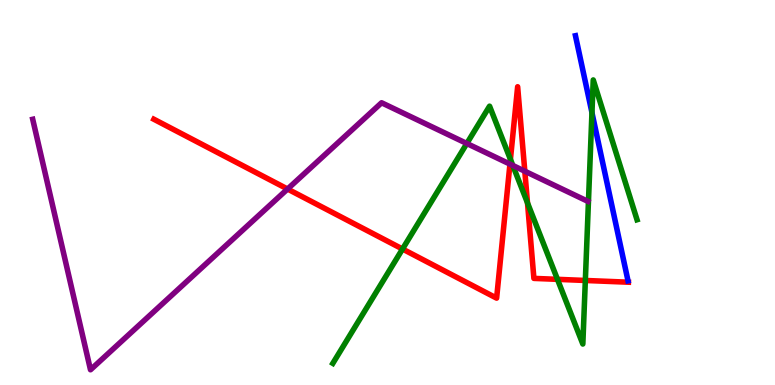[{'lines': ['blue', 'red'], 'intersections': []}, {'lines': ['green', 'red'], 'intersections': [{'x': 5.19, 'y': 3.53}, {'x': 6.59, 'y': 5.86}, {'x': 6.81, 'y': 4.73}, {'x': 7.19, 'y': 2.74}, {'x': 7.55, 'y': 2.72}]}, {'lines': ['purple', 'red'], 'intersections': [{'x': 3.71, 'y': 5.09}, {'x': 6.58, 'y': 5.74}, {'x': 6.77, 'y': 5.55}]}, {'lines': ['blue', 'green'], 'intersections': [{'x': 7.64, 'y': 7.07}]}, {'lines': ['blue', 'purple'], 'intersections': []}, {'lines': ['green', 'purple'], 'intersections': [{'x': 6.02, 'y': 6.27}, {'x': 6.62, 'y': 5.7}]}]